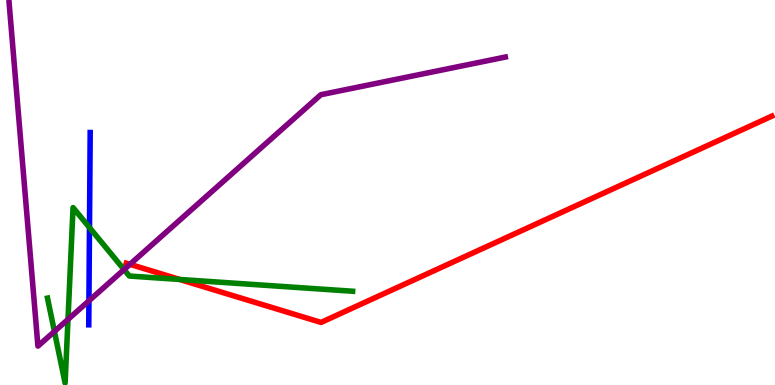[{'lines': ['blue', 'red'], 'intersections': []}, {'lines': ['green', 'red'], 'intersections': [{'x': 2.32, 'y': 2.74}]}, {'lines': ['purple', 'red'], 'intersections': [{'x': 1.68, 'y': 3.13}]}, {'lines': ['blue', 'green'], 'intersections': [{'x': 1.15, 'y': 4.09}]}, {'lines': ['blue', 'purple'], 'intersections': [{'x': 1.15, 'y': 2.19}]}, {'lines': ['green', 'purple'], 'intersections': [{'x': 0.702, 'y': 1.39}, {'x': 0.877, 'y': 1.7}, {'x': 1.6, 'y': 3.0}]}]